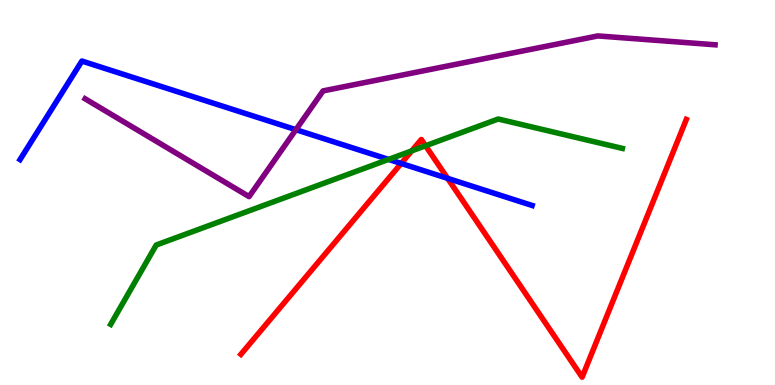[{'lines': ['blue', 'red'], 'intersections': [{'x': 5.18, 'y': 5.75}, {'x': 5.78, 'y': 5.37}]}, {'lines': ['green', 'red'], 'intersections': [{'x': 5.31, 'y': 6.08}, {'x': 5.49, 'y': 6.21}]}, {'lines': ['purple', 'red'], 'intersections': []}, {'lines': ['blue', 'green'], 'intersections': [{'x': 5.01, 'y': 5.86}]}, {'lines': ['blue', 'purple'], 'intersections': [{'x': 3.82, 'y': 6.63}]}, {'lines': ['green', 'purple'], 'intersections': []}]